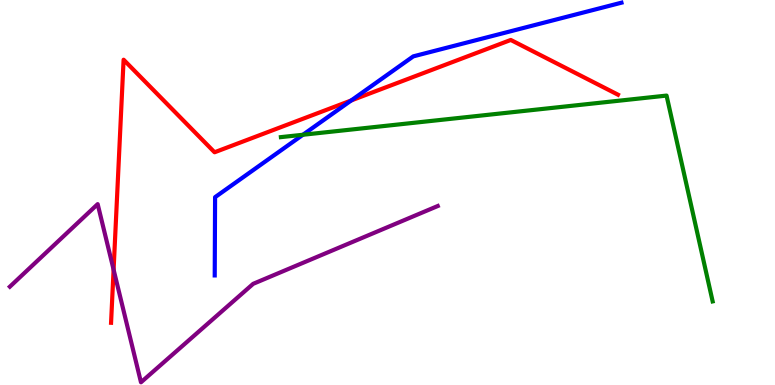[{'lines': ['blue', 'red'], 'intersections': [{'x': 4.53, 'y': 7.39}]}, {'lines': ['green', 'red'], 'intersections': []}, {'lines': ['purple', 'red'], 'intersections': [{'x': 1.47, 'y': 3.0}]}, {'lines': ['blue', 'green'], 'intersections': [{'x': 3.91, 'y': 6.5}]}, {'lines': ['blue', 'purple'], 'intersections': []}, {'lines': ['green', 'purple'], 'intersections': []}]